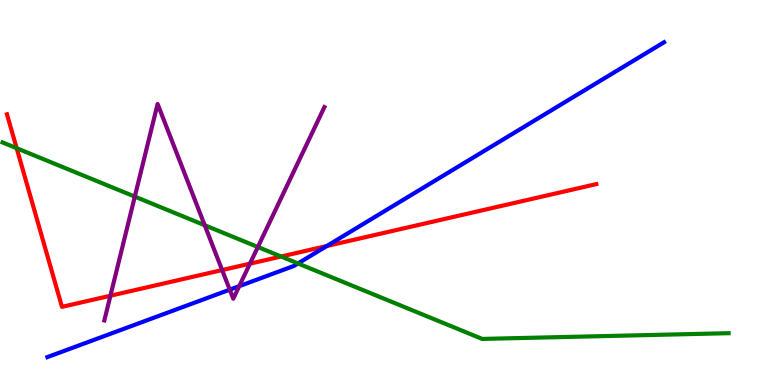[{'lines': ['blue', 'red'], 'intersections': [{'x': 4.22, 'y': 3.61}]}, {'lines': ['green', 'red'], 'intersections': [{'x': 0.215, 'y': 6.15}, {'x': 3.63, 'y': 3.34}]}, {'lines': ['purple', 'red'], 'intersections': [{'x': 1.42, 'y': 2.32}, {'x': 2.87, 'y': 2.99}, {'x': 3.22, 'y': 3.15}]}, {'lines': ['blue', 'green'], 'intersections': [{'x': 3.84, 'y': 3.16}]}, {'lines': ['blue', 'purple'], 'intersections': [{'x': 2.96, 'y': 2.48}, {'x': 3.09, 'y': 2.57}]}, {'lines': ['green', 'purple'], 'intersections': [{'x': 1.74, 'y': 4.89}, {'x': 2.64, 'y': 4.15}, {'x': 3.33, 'y': 3.58}]}]